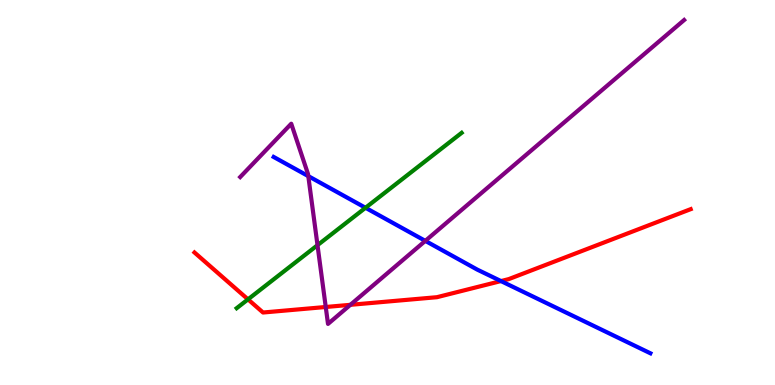[{'lines': ['blue', 'red'], 'intersections': [{'x': 6.46, 'y': 2.7}]}, {'lines': ['green', 'red'], 'intersections': [{'x': 3.2, 'y': 2.22}]}, {'lines': ['purple', 'red'], 'intersections': [{'x': 4.2, 'y': 2.03}, {'x': 4.52, 'y': 2.08}]}, {'lines': ['blue', 'green'], 'intersections': [{'x': 4.72, 'y': 4.6}]}, {'lines': ['blue', 'purple'], 'intersections': [{'x': 3.98, 'y': 5.43}, {'x': 5.49, 'y': 3.74}]}, {'lines': ['green', 'purple'], 'intersections': [{'x': 4.1, 'y': 3.63}]}]